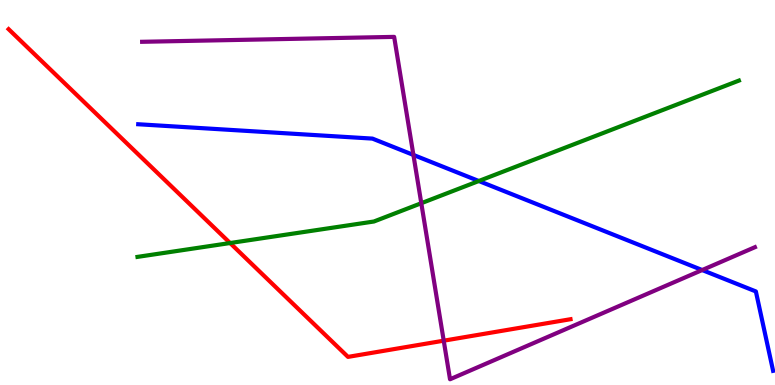[{'lines': ['blue', 'red'], 'intersections': []}, {'lines': ['green', 'red'], 'intersections': [{'x': 2.97, 'y': 3.69}]}, {'lines': ['purple', 'red'], 'intersections': [{'x': 5.73, 'y': 1.15}]}, {'lines': ['blue', 'green'], 'intersections': [{'x': 6.18, 'y': 5.3}]}, {'lines': ['blue', 'purple'], 'intersections': [{'x': 5.33, 'y': 5.98}, {'x': 9.06, 'y': 2.99}]}, {'lines': ['green', 'purple'], 'intersections': [{'x': 5.44, 'y': 4.72}]}]